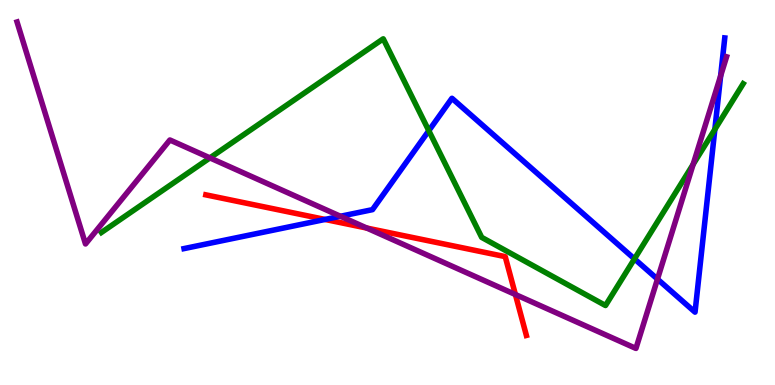[{'lines': ['blue', 'red'], 'intersections': [{'x': 4.19, 'y': 4.3}]}, {'lines': ['green', 'red'], 'intersections': []}, {'lines': ['purple', 'red'], 'intersections': [{'x': 4.73, 'y': 4.08}, {'x': 6.65, 'y': 2.35}]}, {'lines': ['blue', 'green'], 'intersections': [{'x': 5.53, 'y': 6.61}, {'x': 8.19, 'y': 3.28}, {'x': 9.22, 'y': 6.64}]}, {'lines': ['blue', 'purple'], 'intersections': [{'x': 4.39, 'y': 4.38}, {'x': 8.48, 'y': 2.75}, {'x': 9.3, 'y': 8.03}]}, {'lines': ['green', 'purple'], 'intersections': [{'x': 2.71, 'y': 5.9}, {'x': 8.94, 'y': 5.73}]}]